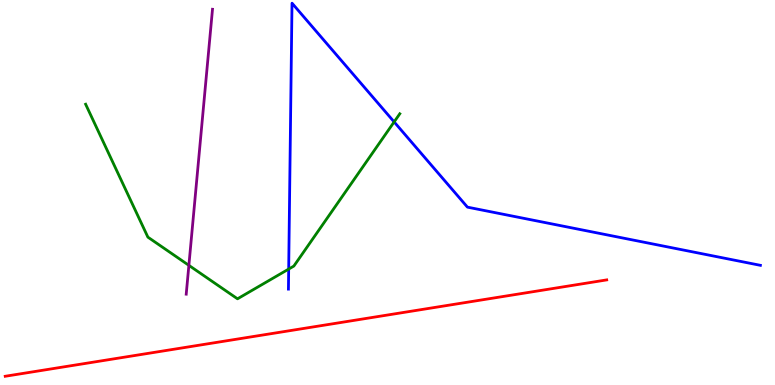[{'lines': ['blue', 'red'], 'intersections': []}, {'lines': ['green', 'red'], 'intersections': []}, {'lines': ['purple', 'red'], 'intersections': []}, {'lines': ['blue', 'green'], 'intersections': [{'x': 3.72, 'y': 3.01}, {'x': 5.09, 'y': 6.83}]}, {'lines': ['blue', 'purple'], 'intersections': []}, {'lines': ['green', 'purple'], 'intersections': [{'x': 2.44, 'y': 3.11}]}]